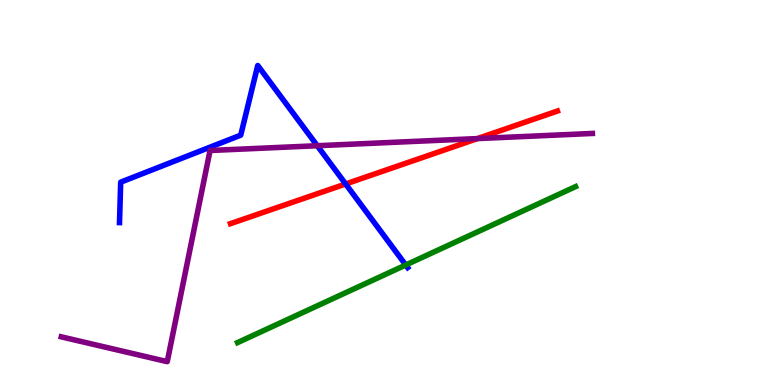[{'lines': ['blue', 'red'], 'intersections': [{'x': 4.46, 'y': 5.22}]}, {'lines': ['green', 'red'], 'intersections': []}, {'lines': ['purple', 'red'], 'intersections': [{'x': 6.16, 'y': 6.4}]}, {'lines': ['blue', 'green'], 'intersections': [{'x': 5.24, 'y': 3.12}]}, {'lines': ['blue', 'purple'], 'intersections': [{'x': 4.09, 'y': 6.21}]}, {'lines': ['green', 'purple'], 'intersections': []}]